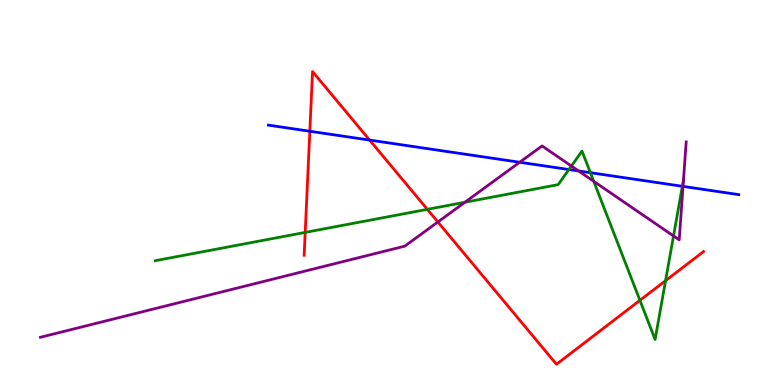[{'lines': ['blue', 'red'], 'intersections': [{'x': 4.0, 'y': 6.59}, {'x': 4.77, 'y': 6.36}]}, {'lines': ['green', 'red'], 'intersections': [{'x': 3.94, 'y': 3.96}, {'x': 5.51, 'y': 4.56}, {'x': 8.26, 'y': 2.2}, {'x': 8.59, 'y': 2.71}]}, {'lines': ['purple', 'red'], 'intersections': [{'x': 5.65, 'y': 4.23}]}, {'lines': ['blue', 'green'], 'intersections': [{'x': 7.34, 'y': 5.6}, {'x': 7.62, 'y': 5.51}, {'x': 8.8, 'y': 5.16}]}, {'lines': ['blue', 'purple'], 'intersections': [{'x': 6.71, 'y': 5.79}, {'x': 7.47, 'y': 5.56}, {'x': 8.81, 'y': 5.16}]}, {'lines': ['green', 'purple'], 'intersections': [{'x': 6.0, 'y': 4.75}, {'x': 7.37, 'y': 5.69}, {'x': 7.66, 'y': 5.29}, {'x': 8.69, 'y': 3.87}, {'x': 8.82, 'y': 5.33}]}]